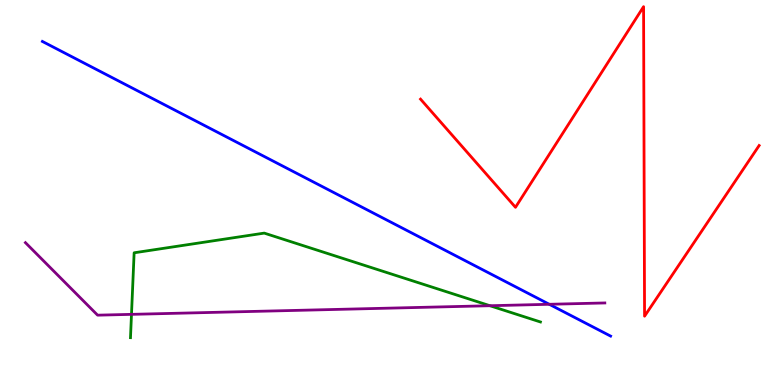[{'lines': ['blue', 'red'], 'intersections': []}, {'lines': ['green', 'red'], 'intersections': []}, {'lines': ['purple', 'red'], 'intersections': []}, {'lines': ['blue', 'green'], 'intersections': []}, {'lines': ['blue', 'purple'], 'intersections': [{'x': 7.09, 'y': 2.1}]}, {'lines': ['green', 'purple'], 'intersections': [{'x': 1.7, 'y': 1.83}, {'x': 6.32, 'y': 2.06}]}]